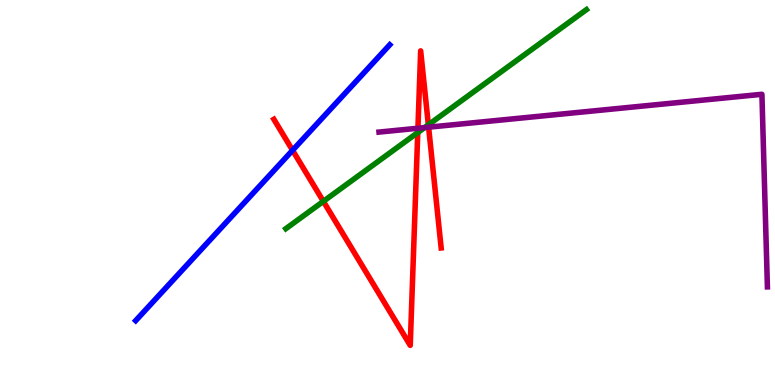[{'lines': ['blue', 'red'], 'intersections': [{'x': 3.78, 'y': 6.1}]}, {'lines': ['green', 'red'], 'intersections': [{'x': 4.17, 'y': 4.77}, {'x': 5.39, 'y': 6.56}, {'x': 5.53, 'y': 6.76}]}, {'lines': ['purple', 'red'], 'intersections': [{'x': 5.39, 'y': 6.67}, {'x': 5.53, 'y': 6.7}]}, {'lines': ['blue', 'green'], 'intersections': []}, {'lines': ['blue', 'purple'], 'intersections': []}, {'lines': ['green', 'purple'], 'intersections': [{'x': 5.48, 'y': 6.69}]}]